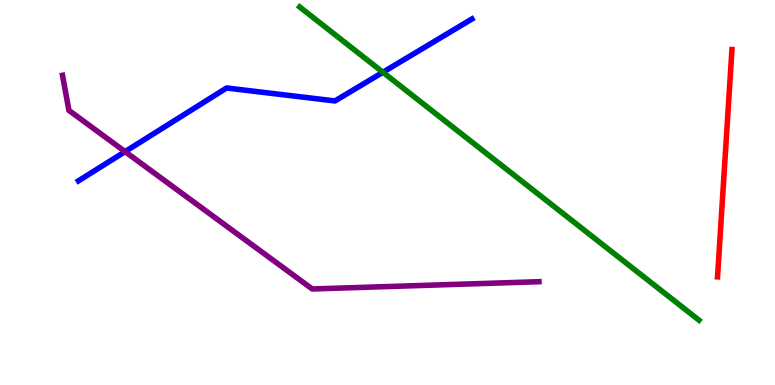[{'lines': ['blue', 'red'], 'intersections': []}, {'lines': ['green', 'red'], 'intersections': []}, {'lines': ['purple', 'red'], 'intersections': []}, {'lines': ['blue', 'green'], 'intersections': [{'x': 4.94, 'y': 8.12}]}, {'lines': ['blue', 'purple'], 'intersections': [{'x': 1.61, 'y': 6.06}]}, {'lines': ['green', 'purple'], 'intersections': []}]